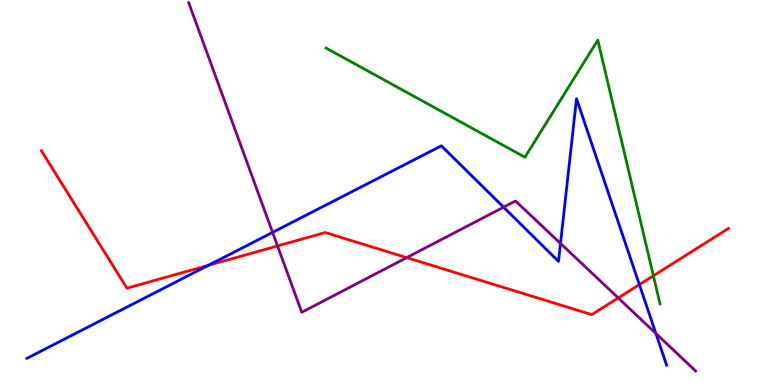[{'lines': ['blue', 'red'], 'intersections': [{'x': 2.69, 'y': 3.11}, {'x': 8.25, 'y': 2.61}]}, {'lines': ['green', 'red'], 'intersections': [{'x': 8.43, 'y': 2.84}]}, {'lines': ['purple', 'red'], 'intersections': [{'x': 3.58, 'y': 3.61}, {'x': 5.25, 'y': 3.31}, {'x': 7.98, 'y': 2.26}]}, {'lines': ['blue', 'green'], 'intersections': []}, {'lines': ['blue', 'purple'], 'intersections': [{'x': 3.52, 'y': 3.96}, {'x': 6.5, 'y': 4.62}, {'x': 7.23, 'y': 3.68}, {'x': 8.46, 'y': 1.34}]}, {'lines': ['green', 'purple'], 'intersections': []}]